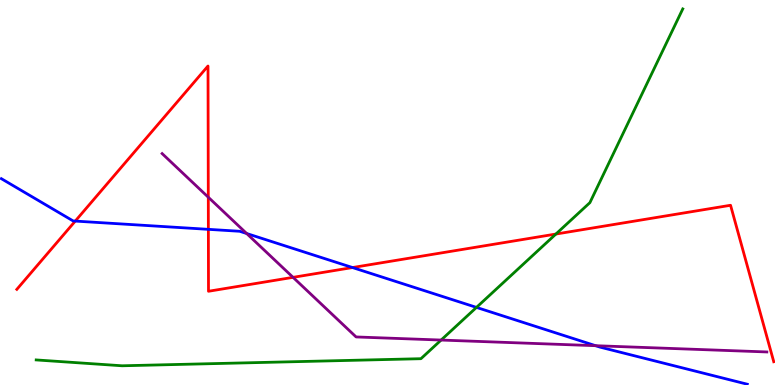[{'lines': ['blue', 'red'], 'intersections': [{'x': 0.971, 'y': 4.26}, {'x': 2.69, 'y': 4.04}, {'x': 4.55, 'y': 3.05}]}, {'lines': ['green', 'red'], 'intersections': [{'x': 7.17, 'y': 3.92}]}, {'lines': ['purple', 'red'], 'intersections': [{'x': 2.69, 'y': 4.88}, {'x': 3.78, 'y': 2.8}]}, {'lines': ['blue', 'green'], 'intersections': [{'x': 6.15, 'y': 2.02}]}, {'lines': ['blue', 'purple'], 'intersections': [{'x': 3.18, 'y': 3.93}, {'x': 7.68, 'y': 1.02}]}, {'lines': ['green', 'purple'], 'intersections': [{'x': 5.69, 'y': 1.17}]}]